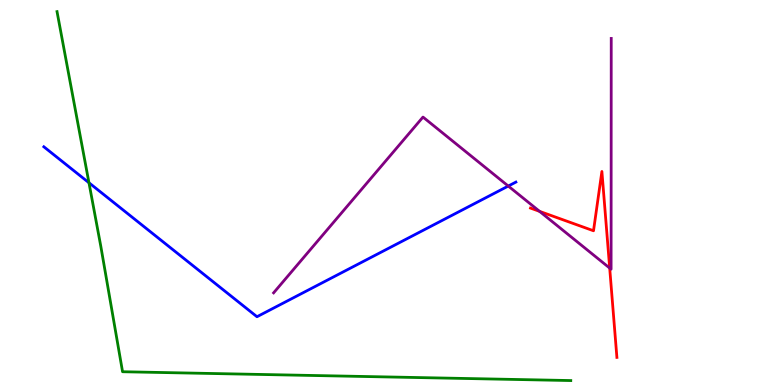[{'lines': ['blue', 'red'], 'intersections': []}, {'lines': ['green', 'red'], 'intersections': []}, {'lines': ['purple', 'red'], 'intersections': [{'x': 6.96, 'y': 4.51}, {'x': 7.87, 'y': 3.04}]}, {'lines': ['blue', 'green'], 'intersections': [{'x': 1.15, 'y': 5.25}]}, {'lines': ['blue', 'purple'], 'intersections': [{'x': 6.56, 'y': 5.17}]}, {'lines': ['green', 'purple'], 'intersections': []}]